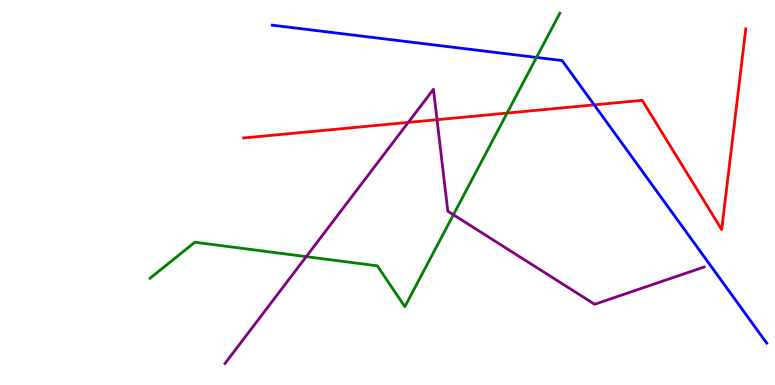[{'lines': ['blue', 'red'], 'intersections': [{'x': 7.67, 'y': 7.28}]}, {'lines': ['green', 'red'], 'intersections': [{'x': 6.54, 'y': 7.06}]}, {'lines': ['purple', 'red'], 'intersections': [{'x': 5.27, 'y': 6.82}, {'x': 5.64, 'y': 6.89}]}, {'lines': ['blue', 'green'], 'intersections': [{'x': 6.92, 'y': 8.51}]}, {'lines': ['blue', 'purple'], 'intersections': []}, {'lines': ['green', 'purple'], 'intersections': [{'x': 3.95, 'y': 3.33}, {'x': 5.85, 'y': 4.42}]}]